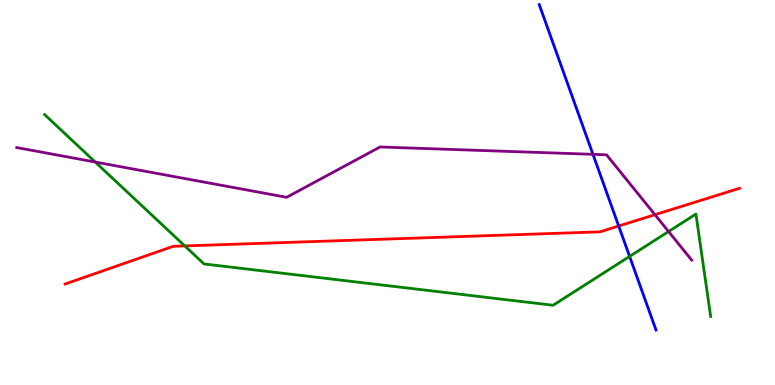[{'lines': ['blue', 'red'], 'intersections': [{'x': 7.98, 'y': 4.13}]}, {'lines': ['green', 'red'], 'intersections': [{'x': 2.38, 'y': 3.61}]}, {'lines': ['purple', 'red'], 'intersections': [{'x': 8.45, 'y': 4.42}]}, {'lines': ['blue', 'green'], 'intersections': [{'x': 8.12, 'y': 3.34}]}, {'lines': ['blue', 'purple'], 'intersections': [{'x': 7.65, 'y': 5.99}]}, {'lines': ['green', 'purple'], 'intersections': [{'x': 1.23, 'y': 5.79}, {'x': 8.63, 'y': 3.99}]}]